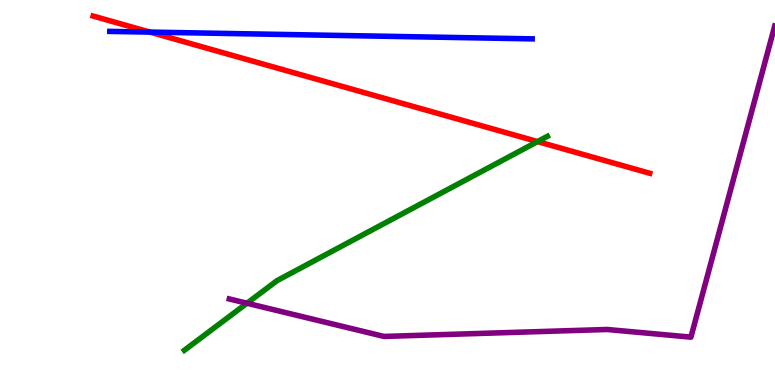[{'lines': ['blue', 'red'], 'intersections': [{'x': 1.93, 'y': 9.17}]}, {'lines': ['green', 'red'], 'intersections': [{'x': 6.94, 'y': 6.32}]}, {'lines': ['purple', 'red'], 'intersections': []}, {'lines': ['blue', 'green'], 'intersections': []}, {'lines': ['blue', 'purple'], 'intersections': []}, {'lines': ['green', 'purple'], 'intersections': [{'x': 3.19, 'y': 2.12}]}]